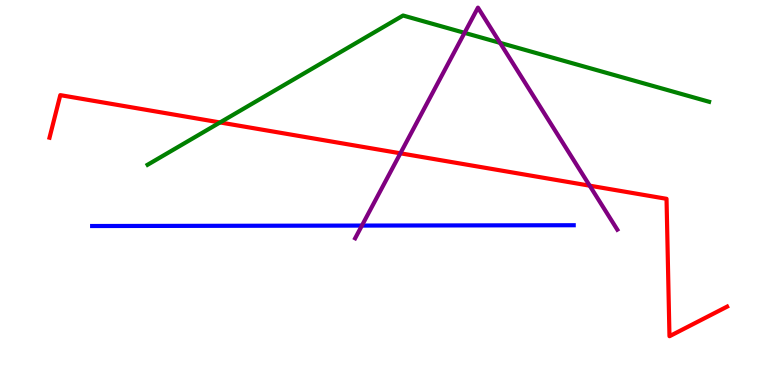[{'lines': ['blue', 'red'], 'intersections': []}, {'lines': ['green', 'red'], 'intersections': [{'x': 2.84, 'y': 6.82}]}, {'lines': ['purple', 'red'], 'intersections': [{'x': 5.17, 'y': 6.02}, {'x': 7.61, 'y': 5.18}]}, {'lines': ['blue', 'green'], 'intersections': []}, {'lines': ['blue', 'purple'], 'intersections': [{'x': 4.67, 'y': 4.14}]}, {'lines': ['green', 'purple'], 'intersections': [{'x': 5.99, 'y': 9.15}, {'x': 6.45, 'y': 8.89}]}]